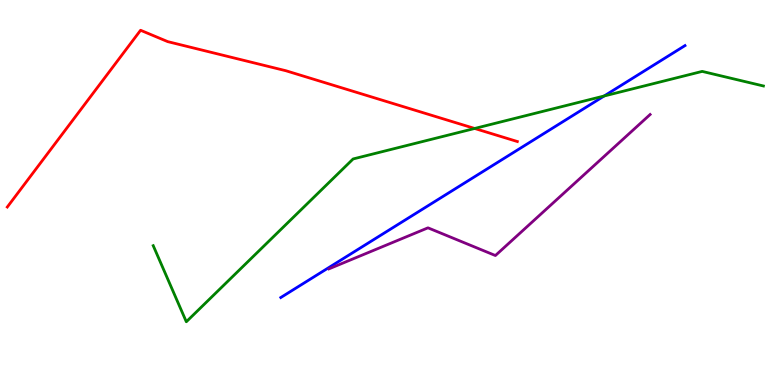[{'lines': ['blue', 'red'], 'intersections': []}, {'lines': ['green', 'red'], 'intersections': [{'x': 6.12, 'y': 6.66}]}, {'lines': ['purple', 'red'], 'intersections': []}, {'lines': ['blue', 'green'], 'intersections': [{'x': 7.8, 'y': 7.51}]}, {'lines': ['blue', 'purple'], 'intersections': []}, {'lines': ['green', 'purple'], 'intersections': []}]